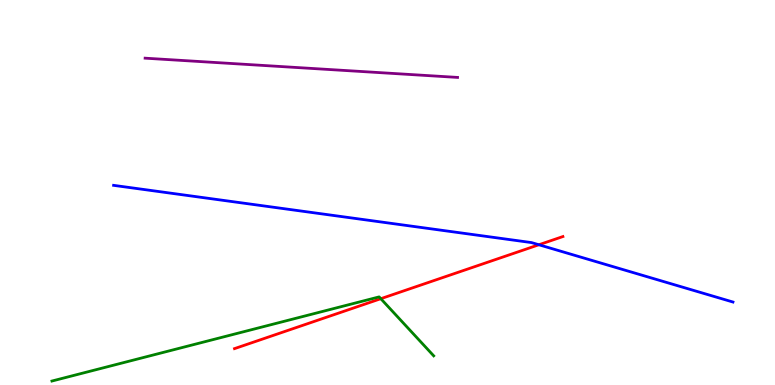[{'lines': ['blue', 'red'], 'intersections': [{'x': 6.95, 'y': 3.64}]}, {'lines': ['green', 'red'], 'intersections': [{'x': 4.91, 'y': 2.24}]}, {'lines': ['purple', 'red'], 'intersections': []}, {'lines': ['blue', 'green'], 'intersections': []}, {'lines': ['blue', 'purple'], 'intersections': []}, {'lines': ['green', 'purple'], 'intersections': []}]